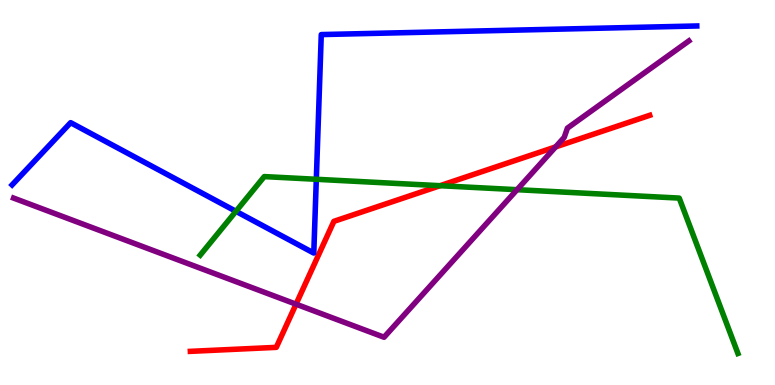[{'lines': ['blue', 'red'], 'intersections': []}, {'lines': ['green', 'red'], 'intersections': [{'x': 5.68, 'y': 5.18}]}, {'lines': ['purple', 'red'], 'intersections': [{'x': 3.82, 'y': 2.1}, {'x': 7.17, 'y': 6.18}]}, {'lines': ['blue', 'green'], 'intersections': [{'x': 3.04, 'y': 4.51}, {'x': 4.08, 'y': 5.34}]}, {'lines': ['blue', 'purple'], 'intersections': []}, {'lines': ['green', 'purple'], 'intersections': [{'x': 6.67, 'y': 5.07}]}]